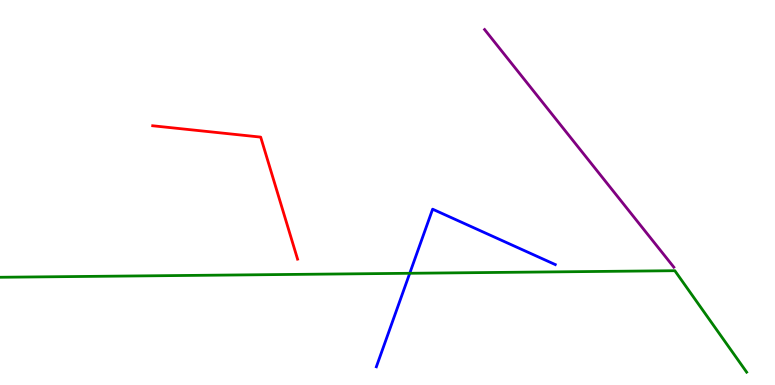[{'lines': ['blue', 'red'], 'intersections': []}, {'lines': ['green', 'red'], 'intersections': []}, {'lines': ['purple', 'red'], 'intersections': []}, {'lines': ['blue', 'green'], 'intersections': [{'x': 5.29, 'y': 2.9}]}, {'lines': ['blue', 'purple'], 'intersections': []}, {'lines': ['green', 'purple'], 'intersections': []}]